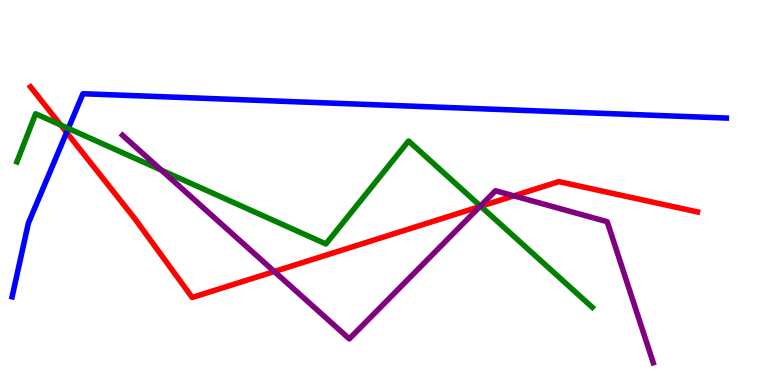[{'lines': ['blue', 'red'], 'intersections': [{'x': 0.859, 'y': 6.56}]}, {'lines': ['green', 'red'], 'intersections': [{'x': 0.783, 'y': 6.75}, {'x': 6.2, 'y': 4.64}]}, {'lines': ['purple', 'red'], 'intersections': [{'x': 3.54, 'y': 2.95}, {'x': 6.19, 'y': 4.63}, {'x': 6.63, 'y': 4.91}]}, {'lines': ['blue', 'green'], 'intersections': [{'x': 0.881, 'y': 6.66}]}, {'lines': ['blue', 'purple'], 'intersections': []}, {'lines': ['green', 'purple'], 'intersections': [{'x': 2.08, 'y': 5.58}, {'x': 6.2, 'y': 4.65}]}]